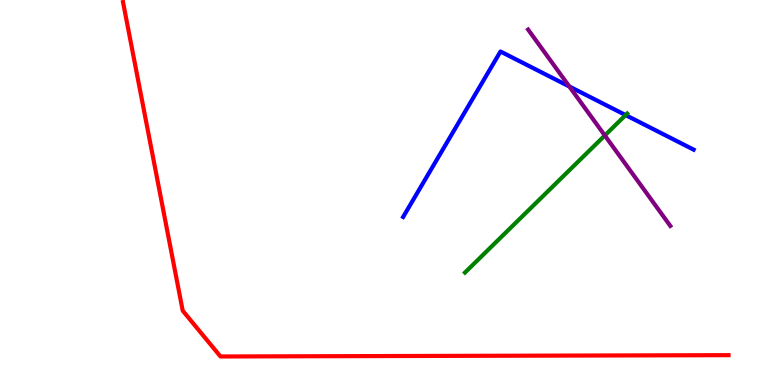[{'lines': ['blue', 'red'], 'intersections': []}, {'lines': ['green', 'red'], 'intersections': []}, {'lines': ['purple', 'red'], 'intersections': []}, {'lines': ['blue', 'green'], 'intersections': [{'x': 8.07, 'y': 7.01}]}, {'lines': ['blue', 'purple'], 'intersections': [{'x': 7.35, 'y': 7.75}]}, {'lines': ['green', 'purple'], 'intersections': [{'x': 7.8, 'y': 6.48}]}]